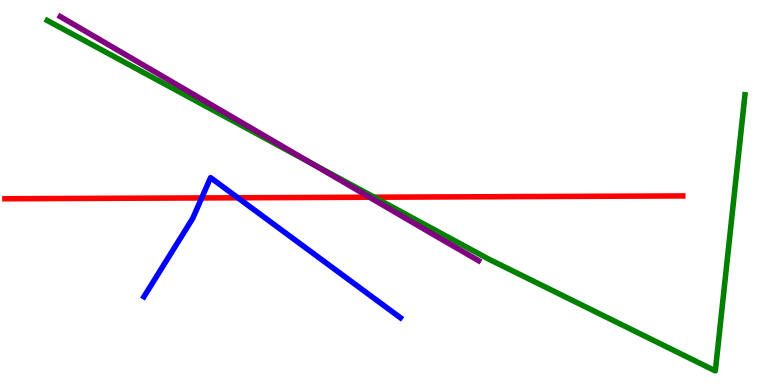[{'lines': ['blue', 'red'], 'intersections': [{'x': 2.6, 'y': 4.86}, {'x': 3.07, 'y': 4.86}]}, {'lines': ['green', 'red'], 'intersections': [{'x': 4.83, 'y': 4.88}]}, {'lines': ['purple', 'red'], 'intersections': [{'x': 4.77, 'y': 4.88}]}, {'lines': ['blue', 'green'], 'intersections': []}, {'lines': ['blue', 'purple'], 'intersections': []}, {'lines': ['green', 'purple'], 'intersections': [{'x': 4.01, 'y': 5.76}]}]